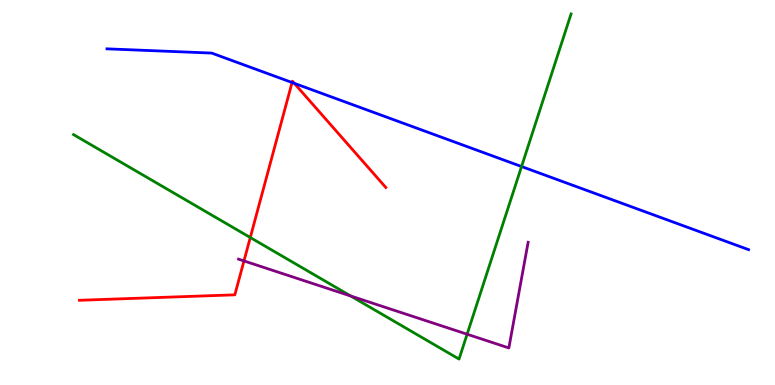[{'lines': ['blue', 'red'], 'intersections': [{'x': 3.77, 'y': 7.86}, {'x': 3.8, 'y': 7.84}]}, {'lines': ['green', 'red'], 'intersections': [{'x': 3.23, 'y': 3.83}]}, {'lines': ['purple', 'red'], 'intersections': [{'x': 3.15, 'y': 3.22}]}, {'lines': ['blue', 'green'], 'intersections': [{'x': 6.73, 'y': 5.67}]}, {'lines': ['blue', 'purple'], 'intersections': []}, {'lines': ['green', 'purple'], 'intersections': [{'x': 4.53, 'y': 2.31}, {'x': 6.03, 'y': 1.32}]}]